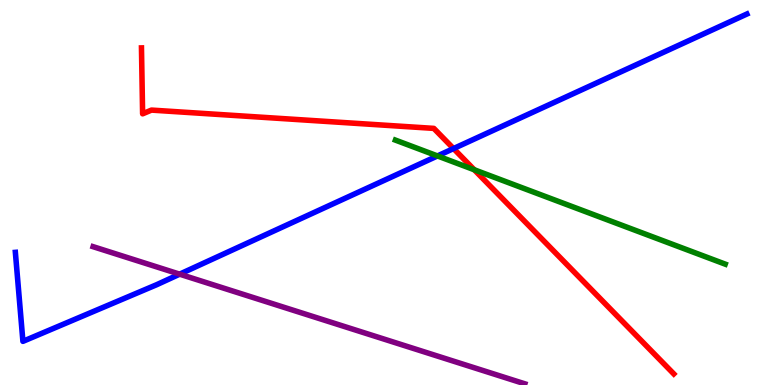[{'lines': ['blue', 'red'], 'intersections': [{'x': 5.85, 'y': 6.14}]}, {'lines': ['green', 'red'], 'intersections': [{'x': 6.12, 'y': 5.59}]}, {'lines': ['purple', 'red'], 'intersections': []}, {'lines': ['blue', 'green'], 'intersections': [{'x': 5.64, 'y': 5.95}]}, {'lines': ['blue', 'purple'], 'intersections': [{'x': 2.32, 'y': 2.88}]}, {'lines': ['green', 'purple'], 'intersections': []}]